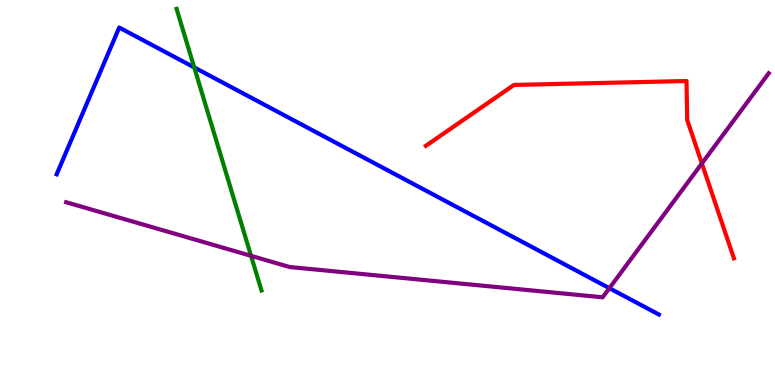[{'lines': ['blue', 'red'], 'intersections': []}, {'lines': ['green', 'red'], 'intersections': []}, {'lines': ['purple', 'red'], 'intersections': [{'x': 9.06, 'y': 5.75}]}, {'lines': ['blue', 'green'], 'intersections': [{'x': 2.51, 'y': 8.25}]}, {'lines': ['blue', 'purple'], 'intersections': [{'x': 7.86, 'y': 2.51}]}, {'lines': ['green', 'purple'], 'intersections': [{'x': 3.24, 'y': 3.36}]}]